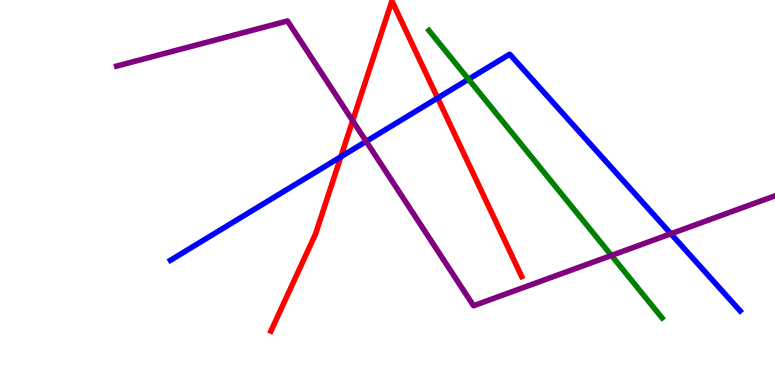[{'lines': ['blue', 'red'], 'intersections': [{'x': 4.4, 'y': 5.93}, {'x': 5.65, 'y': 7.45}]}, {'lines': ['green', 'red'], 'intersections': []}, {'lines': ['purple', 'red'], 'intersections': [{'x': 4.55, 'y': 6.86}]}, {'lines': ['blue', 'green'], 'intersections': [{'x': 6.05, 'y': 7.94}]}, {'lines': ['blue', 'purple'], 'intersections': [{'x': 4.72, 'y': 6.33}, {'x': 8.66, 'y': 3.93}]}, {'lines': ['green', 'purple'], 'intersections': [{'x': 7.89, 'y': 3.36}]}]